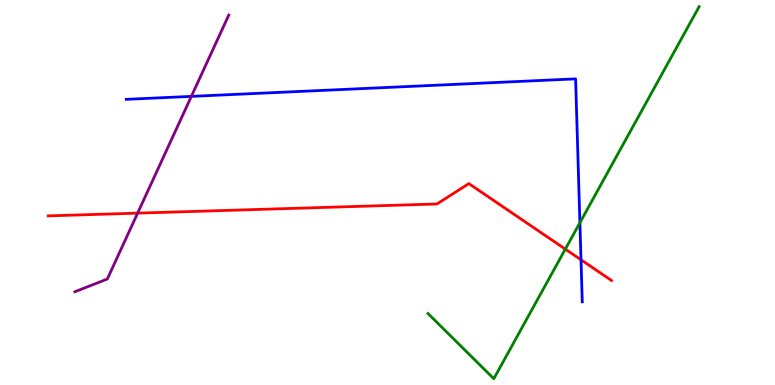[{'lines': ['blue', 'red'], 'intersections': [{'x': 7.5, 'y': 3.25}]}, {'lines': ['green', 'red'], 'intersections': [{'x': 7.29, 'y': 3.53}]}, {'lines': ['purple', 'red'], 'intersections': [{'x': 1.78, 'y': 4.46}]}, {'lines': ['blue', 'green'], 'intersections': [{'x': 7.48, 'y': 4.21}]}, {'lines': ['blue', 'purple'], 'intersections': [{'x': 2.47, 'y': 7.5}]}, {'lines': ['green', 'purple'], 'intersections': []}]